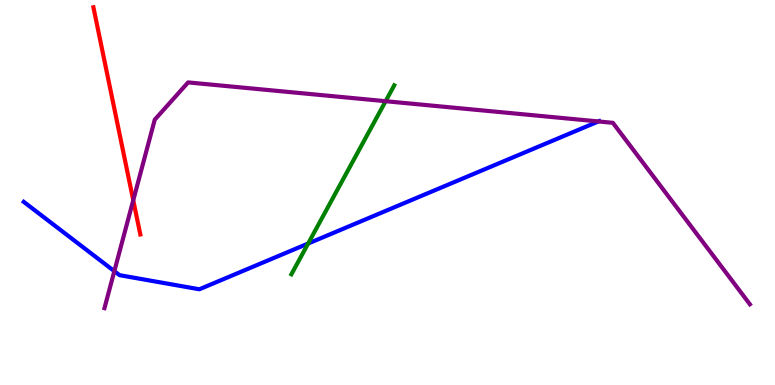[{'lines': ['blue', 'red'], 'intersections': []}, {'lines': ['green', 'red'], 'intersections': []}, {'lines': ['purple', 'red'], 'intersections': [{'x': 1.72, 'y': 4.8}]}, {'lines': ['blue', 'green'], 'intersections': [{'x': 3.98, 'y': 3.67}]}, {'lines': ['blue', 'purple'], 'intersections': [{'x': 1.48, 'y': 2.96}, {'x': 7.72, 'y': 6.85}]}, {'lines': ['green', 'purple'], 'intersections': [{'x': 4.98, 'y': 7.37}]}]